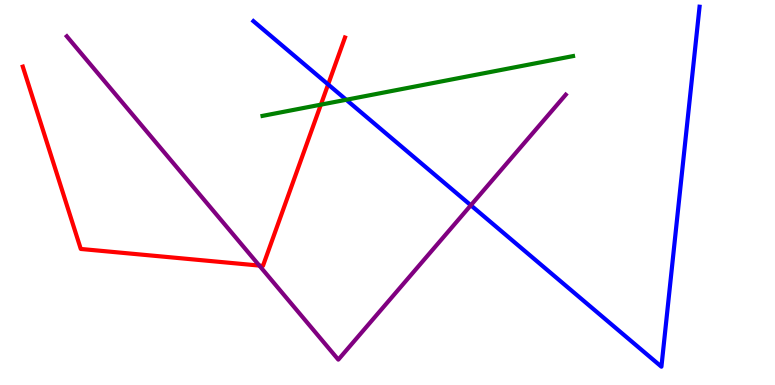[{'lines': ['blue', 'red'], 'intersections': [{'x': 4.23, 'y': 7.81}]}, {'lines': ['green', 'red'], 'intersections': [{'x': 4.14, 'y': 7.28}]}, {'lines': ['purple', 'red'], 'intersections': [{'x': 3.35, 'y': 3.1}]}, {'lines': ['blue', 'green'], 'intersections': [{'x': 4.47, 'y': 7.41}]}, {'lines': ['blue', 'purple'], 'intersections': [{'x': 6.08, 'y': 4.67}]}, {'lines': ['green', 'purple'], 'intersections': []}]